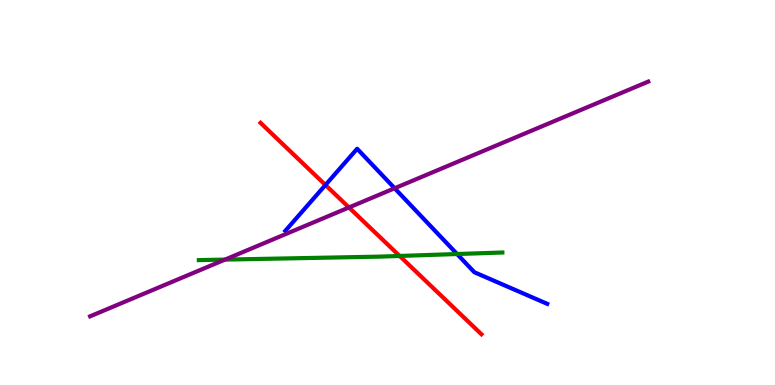[{'lines': ['blue', 'red'], 'intersections': [{'x': 4.2, 'y': 5.2}]}, {'lines': ['green', 'red'], 'intersections': [{'x': 5.16, 'y': 3.35}]}, {'lines': ['purple', 'red'], 'intersections': [{'x': 4.5, 'y': 4.61}]}, {'lines': ['blue', 'green'], 'intersections': [{'x': 5.9, 'y': 3.4}]}, {'lines': ['blue', 'purple'], 'intersections': [{'x': 5.09, 'y': 5.11}]}, {'lines': ['green', 'purple'], 'intersections': [{'x': 2.9, 'y': 3.26}]}]